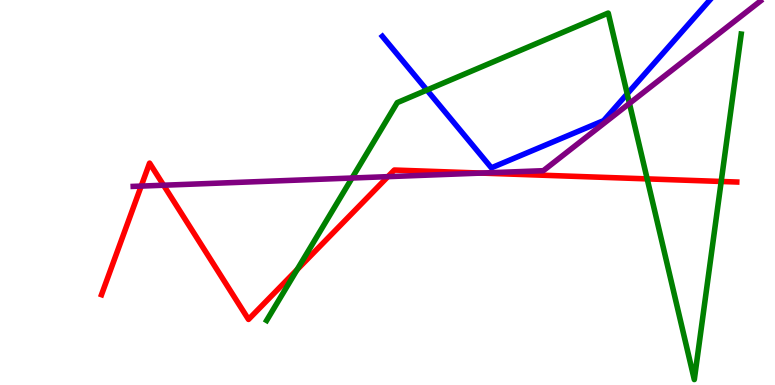[{'lines': ['blue', 'red'], 'intersections': []}, {'lines': ['green', 'red'], 'intersections': [{'x': 3.83, 'y': 3.0}, {'x': 8.35, 'y': 5.35}, {'x': 9.31, 'y': 5.29}]}, {'lines': ['purple', 'red'], 'intersections': [{'x': 1.82, 'y': 5.17}, {'x': 2.11, 'y': 5.19}, {'x': 5.01, 'y': 5.41}, {'x': 6.21, 'y': 5.5}]}, {'lines': ['blue', 'green'], 'intersections': [{'x': 5.51, 'y': 7.66}, {'x': 8.09, 'y': 7.56}]}, {'lines': ['blue', 'purple'], 'intersections': []}, {'lines': ['green', 'purple'], 'intersections': [{'x': 4.54, 'y': 5.38}, {'x': 8.12, 'y': 7.31}]}]